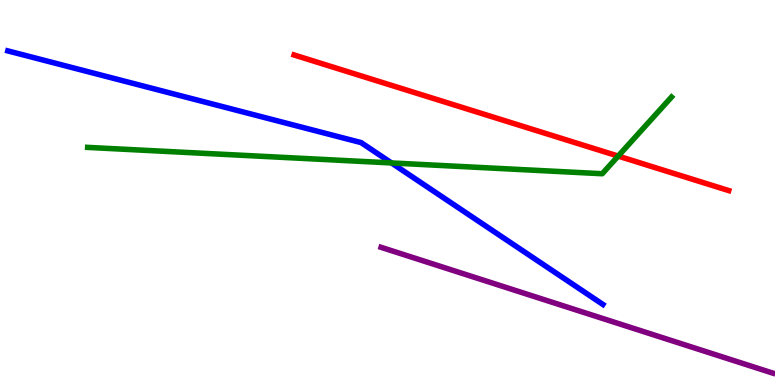[{'lines': ['blue', 'red'], 'intersections': []}, {'lines': ['green', 'red'], 'intersections': [{'x': 7.98, 'y': 5.95}]}, {'lines': ['purple', 'red'], 'intersections': []}, {'lines': ['blue', 'green'], 'intersections': [{'x': 5.05, 'y': 5.77}]}, {'lines': ['blue', 'purple'], 'intersections': []}, {'lines': ['green', 'purple'], 'intersections': []}]